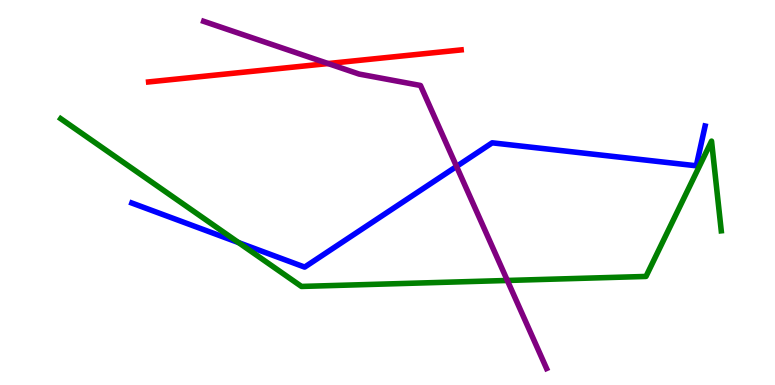[{'lines': ['blue', 'red'], 'intersections': []}, {'lines': ['green', 'red'], 'intersections': []}, {'lines': ['purple', 'red'], 'intersections': [{'x': 4.23, 'y': 8.35}]}, {'lines': ['blue', 'green'], 'intersections': [{'x': 3.08, 'y': 3.7}]}, {'lines': ['blue', 'purple'], 'intersections': [{'x': 5.89, 'y': 5.68}]}, {'lines': ['green', 'purple'], 'intersections': [{'x': 6.55, 'y': 2.72}]}]